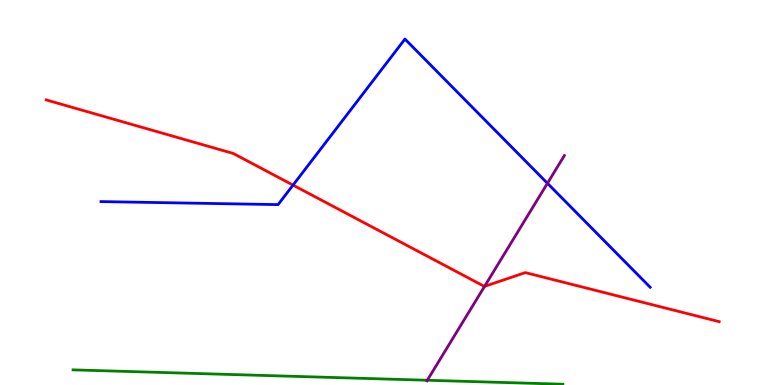[{'lines': ['blue', 'red'], 'intersections': [{'x': 3.78, 'y': 5.19}]}, {'lines': ['green', 'red'], 'intersections': []}, {'lines': ['purple', 'red'], 'intersections': [{'x': 6.25, 'y': 2.56}]}, {'lines': ['blue', 'green'], 'intersections': []}, {'lines': ['blue', 'purple'], 'intersections': [{'x': 7.06, 'y': 5.24}]}, {'lines': ['green', 'purple'], 'intersections': [{'x': 5.51, 'y': 0.123}]}]